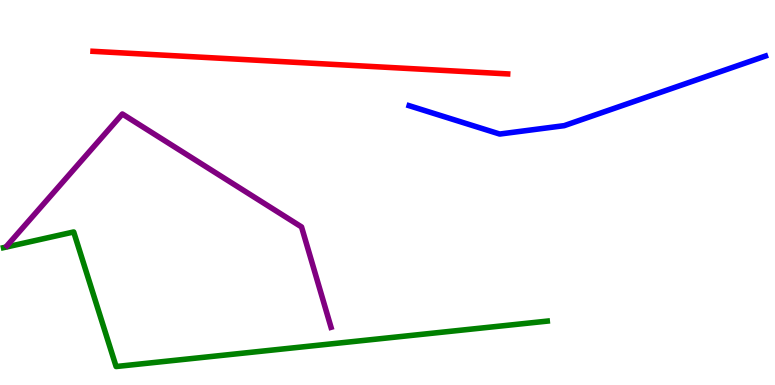[{'lines': ['blue', 'red'], 'intersections': []}, {'lines': ['green', 'red'], 'intersections': []}, {'lines': ['purple', 'red'], 'intersections': []}, {'lines': ['blue', 'green'], 'intersections': []}, {'lines': ['blue', 'purple'], 'intersections': []}, {'lines': ['green', 'purple'], 'intersections': []}]